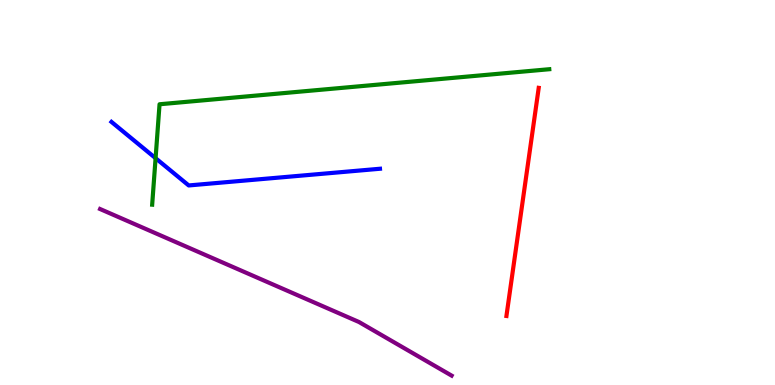[{'lines': ['blue', 'red'], 'intersections': []}, {'lines': ['green', 'red'], 'intersections': []}, {'lines': ['purple', 'red'], 'intersections': []}, {'lines': ['blue', 'green'], 'intersections': [{'x': 2.01, 'y': 5.89}]}, {'lines': ['blue', 'purple'], 'intersections': []}, {'lines': ['green', 'purple'], 'intersections': []}]